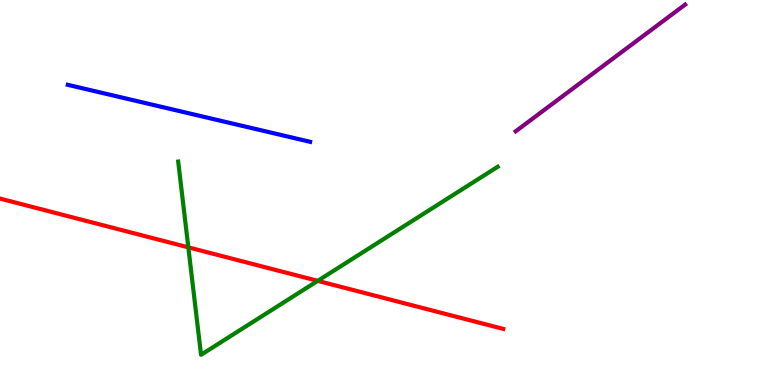[{'lines': ['blue', 'red'], 'intersections': []}, {'lines': ['green', 'red'], 'intersections': [{'x': 2.43, 'y': 3.58}, {'x': 4.1, 'y': 2.71}]}, {'lines': ['purple', 'red'], 'intersections': []}, {'lines': ['blue', 'green'], 'intersections': []}, {'lines': ['blue', 'purple'], 'intersections': []}, {'lines': ['green', 'purple'], 'intersections': []}]